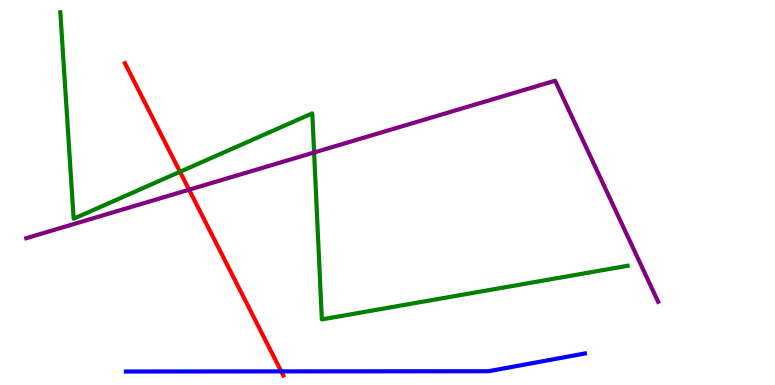[{'lines': ['blue', 'red'], 'intersections': [{'x': 3.63, 'y': 0.353}]}, {'lines': ['green', 'red'], 'intersections': [{'x': 2.32, 'y': 5.54}]}, {'lines': ['purple', 'red'], 'intersections': [{'x': 2.44, 'y': 5.07}]}, {'lines': ['blue', 'green'], 'intersections': []}, {'lines': ['blue', 'purple'], 'intersections': []}, {'lines': ['green', 'purple'], 'intersections': [{'x': 4.05, 'y': 6.04}]}]